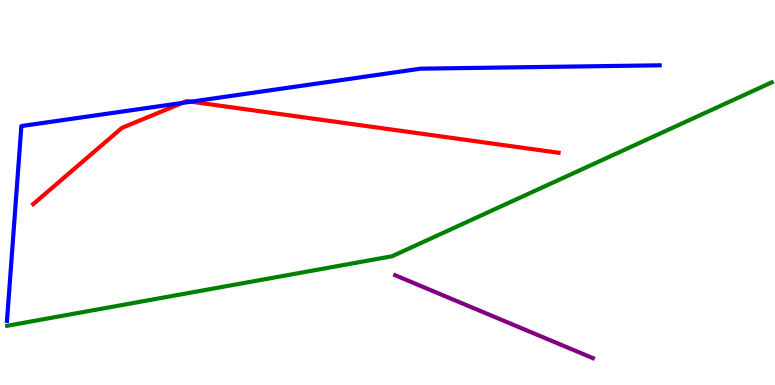[{'lines': ['blue', 'red'], 'intersections': [{'x': 2.35, 'y': 7.33}, {'x': 2.47, 'y': 7.36}]}, {'lines': ['green', 'red'], 'intersections': []}, {'lines': ['purple', 'red'], 'intersections': []}, {'lines': ['blue', 'green'], 'intersections': []}, {'lines': ['blue', 'purple'], 'intersections': []}, {'lines': ['green', 'purple'], 'intersections': []}]